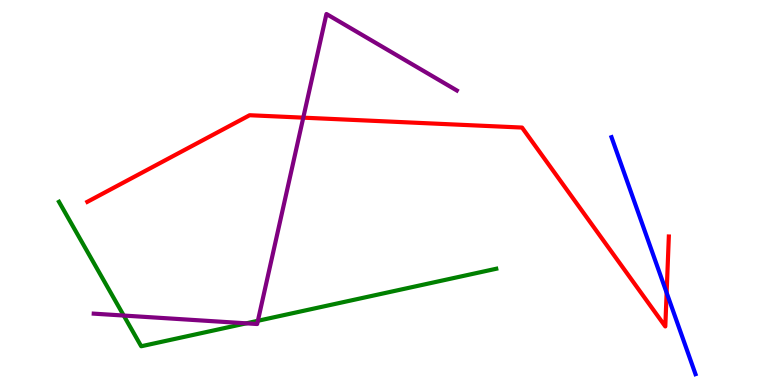[{'lines': ['blue', 'red'], 'intersections': [{'x': 8.6, 'y': 2.4}]}, {'lines': ['green', 'red'], 'intersections': []}, {'lines': ['purple', 'red'], 'intersections': [{'x': 3.91, 'y': 6.94}]}, {'lines': ['blue', 'green'], 'intersections': []}, {'lines': ['blue', 'purple'], 'intersections': []}, {'lines': ['green', 'purple'], 'intersections': [{'x': 1.6, 'y': 1.8}, {'x': 3.18, 'y': 1.6}, {'x': 3.33, 'y': 1.67}]}]